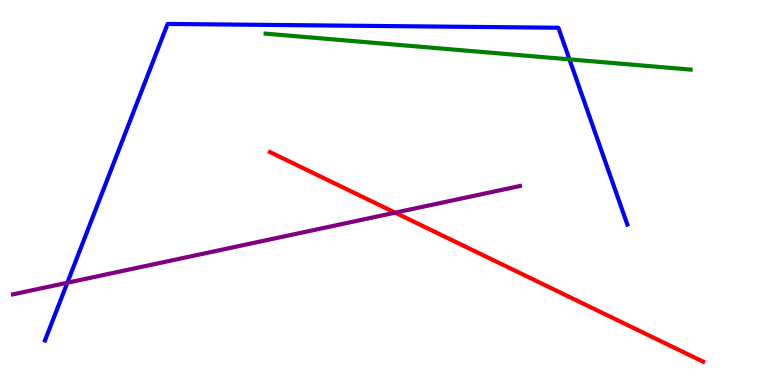[{'lines': ['blue', 'red'], 'intersections': []}, {'lines': ['green', 'red'], 'intersections': []}, {'lines': ['purple', 'red'], 'intersections': [{'x': 5.1, 'y': 4.48}]}, {'lines': ['blue', 'green'], 'intersections': [{'x': 7.35, 'y': 8.46}]}, {'lines': ['blue', 'purple'], 'intersections': [{'x': 0.869, 'y': 2.66}]}, {'lines': ['green', 'purple'], 'intersections': []}]